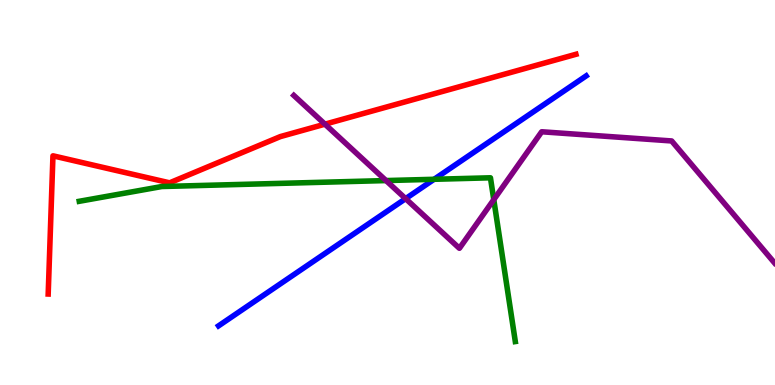[{'lines': ['blue', 'red'], 'intersections': []}, {'lines': ['green', 'red'], 'intersections': []}, {'lines': ['purple', 'red'], 'intersections': [{'x': 4.19, 'y': 6.77}]}, {'lines': ['blue', 'green'], 'intersections': [{'x': 5.6, 'y': 5.34}]}, {'lines': ['blue', 'purple'], 'intersections': [{'x': 5.23, 'y': 4.84}]}, {'lines': ['green', 'purple'], 'intersections': [{'x': 4.98, 'y': 5.31}, {'x': 6.37, 'y': 4.81}]}]